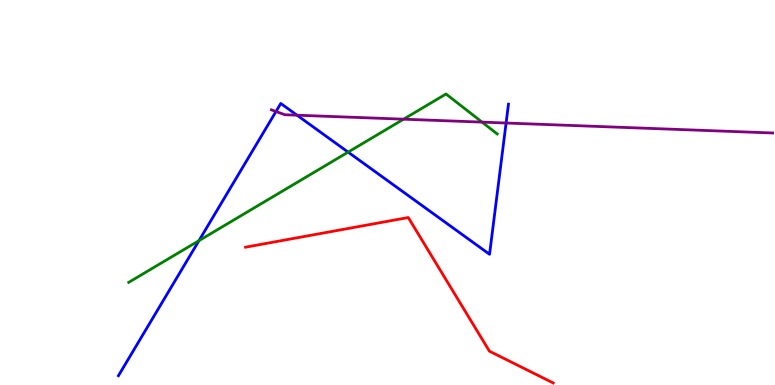[{'lines': ['blue', 'red'], 'intersections': []}, {'lines': ['green', 'red'], 'intersections': []}, {'lines': ['purple', 'red'], 'intersections': []}, {'lines': ['blue', 'green'], 'intersections': [{'x': 2.57, 'y': 3.75}, {'x': 4.49, 'y': 6.05}]}, {'lines': ['blue', 'purple'], 'intersections': [{'x': 3.56, 'y': 7.1}, {'x': 3.83, 'y': 7.01}, {'x': 6.53, 'y': 6.8}]}, {'lines': ['green', 'purple'], 'intersections': [{'x': 5.21, 'y': 6.9}, {'x': 6.22, 'y': 6.83}]}]